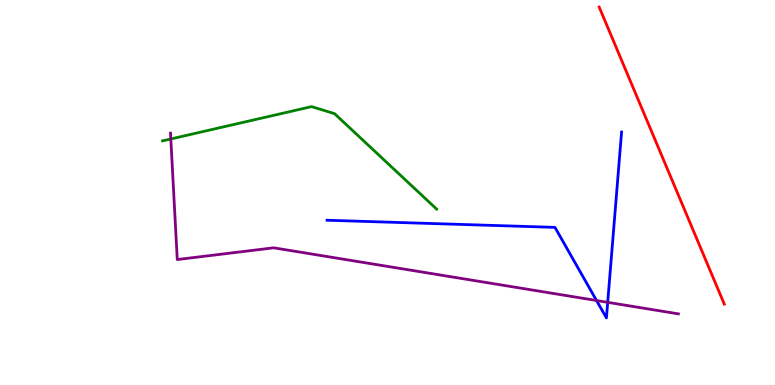[{'lines': ['blue', 'red'], 'intersections': []}, {'lines': ['green', 'red'], 'intersections': []}, {'lines': ['purple', 'red'], 'intersections': []}, {'lines': ['blue', 'green'], 'intersections': []}, {'lines': ['blue', 'purple'], 'intersections': [{'x': 7.7, 'y': 2.19}, {'x': 7.84, 'y': 2.15}]}, {'lines': ['green', 'purple'], 'intersections': [{'x': 2.2, 'y': 6.39}]}]